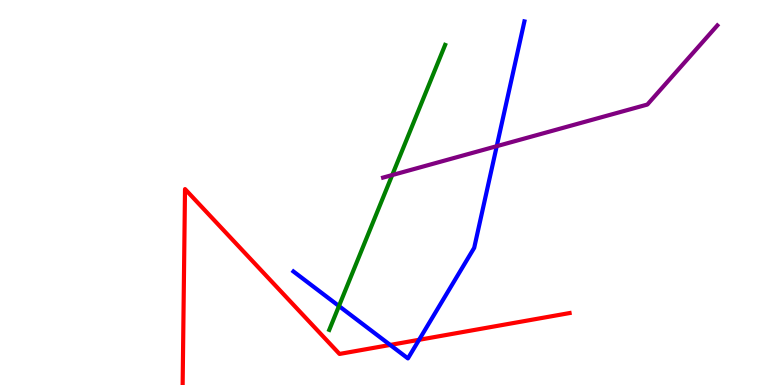[{'lines': ['blue', 'red'], 'intersections': [{'x': 5.03, 'y': 1.04}, {'x': 5.41, 'y': 1.17}]}, {'lines': ['green', 'red'], 'intersections': []}, {'lines': ['purple', 'red'], 'intersections': []}, {'lines': ['blue', 'green'], 'intersections': [{'x': 4.37, 'y': 2.05}]}, {'lines': ['blue', 'purple'], 'intersections': [{'x': 6.41, 'y': 6.2}]}, {'lines': ['green', 'purple'], 'intersections': [{'x': 5.06, 'y': 5.45}]}]